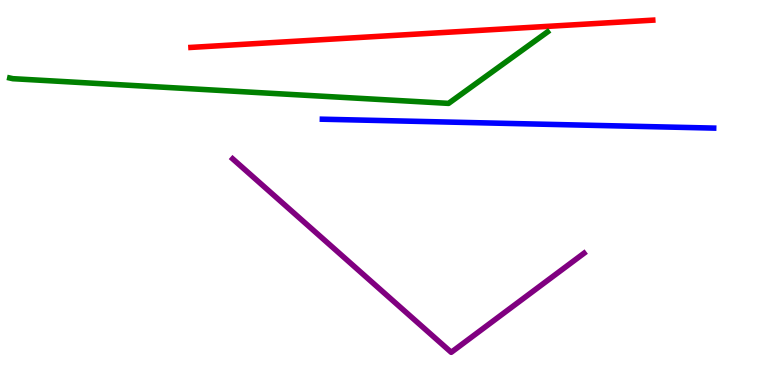[{'lines': ['blue', 'red'], 'intersections': []}, {'lines': ['green', 'red'], 'intersections': []}, {'lines': ['purple', 'red'], 'intersections': []}, {'lines': ['blue', 'green'], 'intersections': []}, {'lines': ['blue', 'purple'], 'intersections': []}, {'lines': ['green', 'purple'], 'intersections': []}]